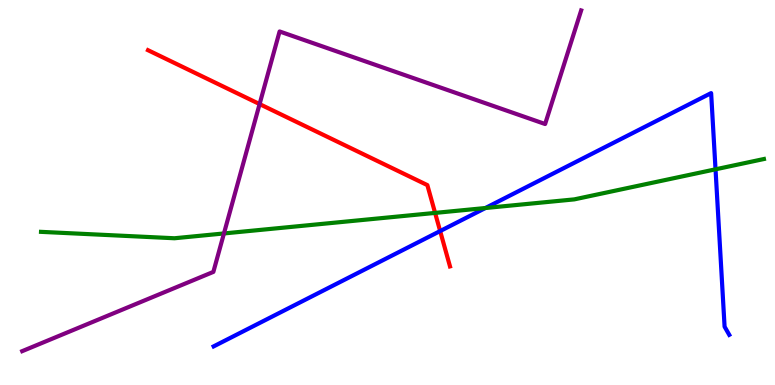[{'lines': ['blue', 'red'], 'intersections': [{'x': 5.68, 'y': 4.0}]}, {'lines': ['green', 'red'], 'intersections': [{'x': 5.61, 'y': 4.47}]}, {'lines': ['purple', 'red'], 'intersections': [{'x': 3.35, 'y': 7.3}]}, {'lines': ['blue', 'green'], 'intersections': [{'x': 6.26, 'y': 4.6}, {'x': 9.23, 'y': 5.6}]}, {'lines': ['blue', 'purple'], 'intersections': []}, {'lines': ['green', 'purple'], 'intersections': [{'x': 2.89, 'y': 3.94}]}]